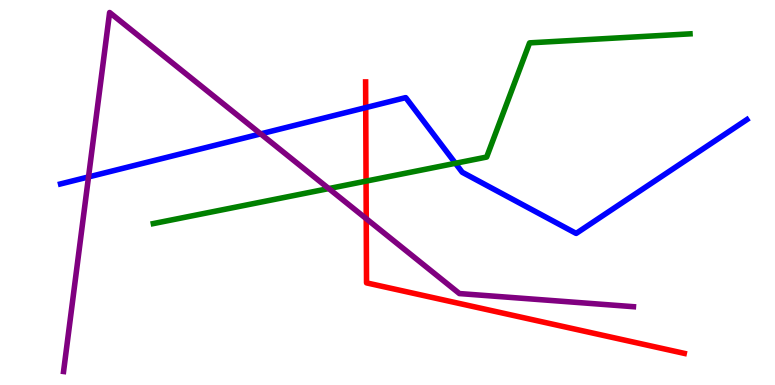[{'lines': ['blue', 'red'], 'intersections': [{'x': 4.72, 'y': 7.2}]}, {'lines': ['green', 'red'], 'intersections': [{'x': 4.72, 'y': 5.3}]}, {'lines': ['purple', 'red'], 'intersections': [{'x': 4.73, 'y': 4.32}]}, {'lines': ['blue', 'green'], 'intersections': [{'x': 5.88, 'y': 5.76}]}, {'lines': ['blue', 'purple'], 'intersections': [{'x': 1.14, 'y': 5.4}, {'x': 3.36, 'y': 6.52}]}, {'lines': ['green', 'purple'], 'intersections': [{'x': 4.24, 'y': 5.1}]}]